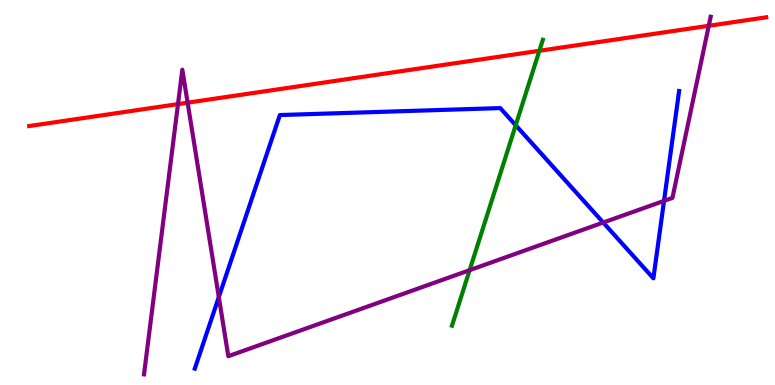[{'lines': ['blue', 'red'], 'intersections': []}, {'lines': ['green', 'red'], 'intersections': [{'x': 6.96, 'y': 8.68}]}, {'lines': ['purple', 'red'], 'intersections': [{'x': 2.3, 'y': 7.3}, {'x': 2.42, 'y': 7.33}, {'x': 9.15, 'y': 9.33}]}, {'lines': ['blue', 'green'], 'intersections': [{'x': 6.65, 'y': 6.75}]}, {'lines': ['blue', 'purple'], 'intersections': [{'x': 2.82, 'y': 2.28}, {'x': 7.78, 'y': 4.22}, {'x': 8.57, 'y': 4.78}]}, {'lines': ['green', 'purple'], 'intersections': [{'x': 6.06, 'y': 2.98}]}]